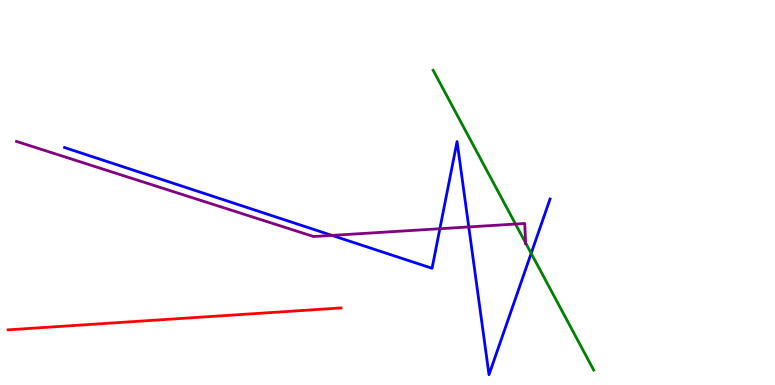[{'lines': ['blue', 'red'], 'intersections': []}, {'lines': ['green', 'red'], 'intersections': []}, {'lines': ['purple', 'red'], 'intersections': []}, {'lines': ['blue', 'green'], 'intersections': [{'x': 6.85, 'y': 3.42}]}, {'lines': ['blue', 'purple'], 'intersections': [{'x': 4.28, 'y': 3.89}, {'x': 5.68, 'y': 4.06}, {'x': 6.05, 'y': 4.11}]}, {'lines': ['green', 'purple'], 'intersections': [{'x': 6.65, 'y': 4.18}, {'x': 6.78, 'y': 3.69}]}]